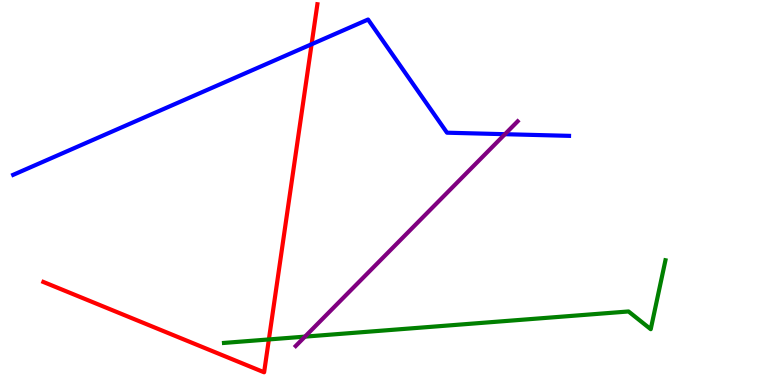[{'lines': ['blue', 'red'], 'intersections': [{'x': 4.02, 'y': 8.85}]}, {'lines': ['green', 'red'], 'intersections': [{'x': 3.47, 'y': 1.18}]}, {'lines': ['purple', 'red'], 'intersections': []}, {'lines': ['blue', 'green'], 'intersections': []}, {'lines': ['blue', 'purple'], 'intersections': [{'x': 6.52, 'y': 6.51}]}, {'lines': ['green', 'purple'], 'intersections': [{'x': 3.94, 'y': 1.26}]}]